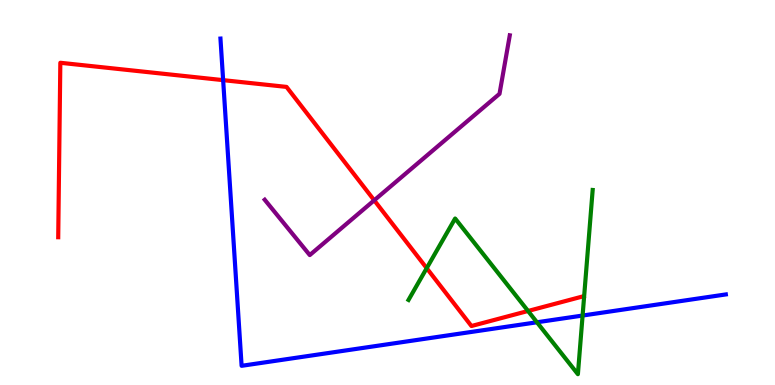[{'lines': ['blue', 'red'], 'intersections': [{'x': 2.88, 'y': 7.92}]}, {'lines': ['green', 'red'], 'intersections': [{'x': 5.51, 'y': 3.03}, {'x': 6.81, 'y': 1.92}]}, {'lines': ['purple', 'red'], 'intersections': [{'x': 4.83, 'y': 4.8}]}, {'lines': ['blue', 'green'], 'intersections': [{'x': 6.93, 'y': 1.63}, {'x': 7.52, 'y': 1.8}]}, {'lines': ['blue', 'purple'], 'intersections': []}, {'lines': ['green', 'purple'], 'intersections': []}]